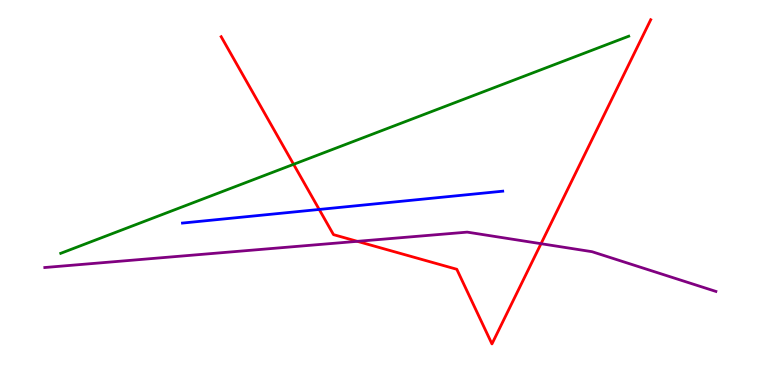[{'lines': ['blue', 'red'], 'intersections': [{'x': 4.12, 'y': 4.56}]}, {'lines': ['green', 'red'], 'intersections': [{'x': 3.79, 'y': 5.73}]}, {'lines': ['purple', 'red'], 'intersections': [{'x': 4.61, 'y': 3.73}, {'x': 6.98, 'y': 3.67}]}, {'lines': ['blue', 'green'], 'intersections': []}, {'lines': ['blue', 'purple'], 'intersections': []}, {'lines': ['green', 'purple'], 'intersections': []}]